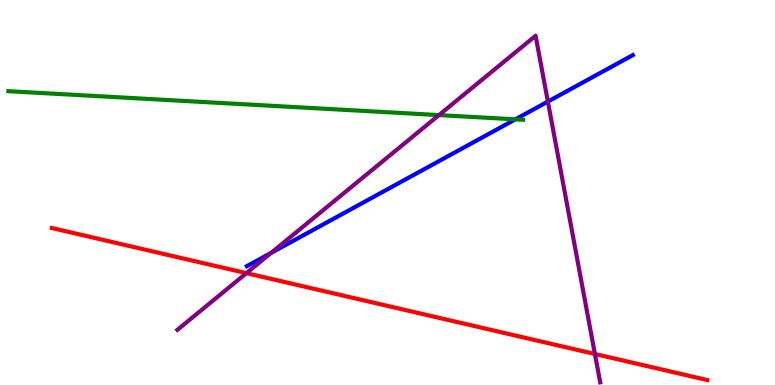[{'lines': ['blue', 'red'], 'intersections': []}, {'lines': ['green', 'red'], 'intersections': []}, {'lines': ['purple', 'red'], 'intersections': [{'x': 3.18, 'y': 2.9}, {'x': 7.68, 'y': 0.805}]}, {'lines': ['blue', 'green'], 'intersections': [{'x': 6.65, 'y': 6.9}]}, {'lines': ['blue', 'purple'], 'intersections': [{'x': 3.5, 'y': 3.43}, {'x': 7.07, 'y': 7.36}]}, {'lines': ['green', 'purple'], 'intersections': [{'x': 5.66, 'y': 7.01}]}]